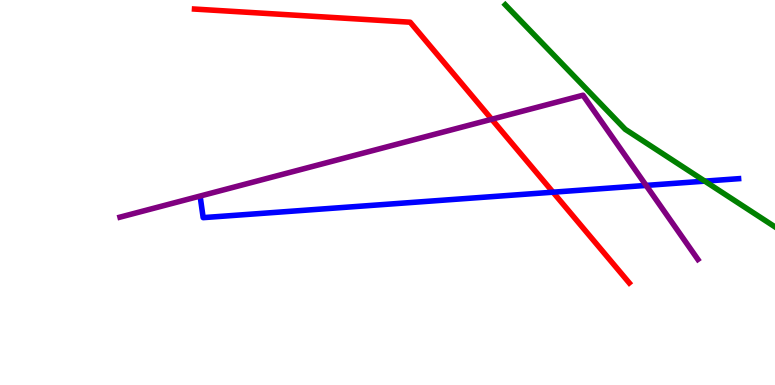[{'lines': ['blue', 'red'], 'intersections': [{'x': 7.14, 'y': 5.01}]}, {'lines': ['green', 'red'], 'intersections': []}, {'lines': ['purple', 'red'], 'intersections': [{'x': 6.34, 'y': 6.9}]}, {'lines': ['blue', 'green'], 'intersections': [{'x': 9.09, 'y': 5.29}]}, {'lines': ['blue', 'purple'], 'intersections': [{'x': 8.34, 'y': 5.18}]}, {'lines': ['green', 'purple'], 'intersections': []}]